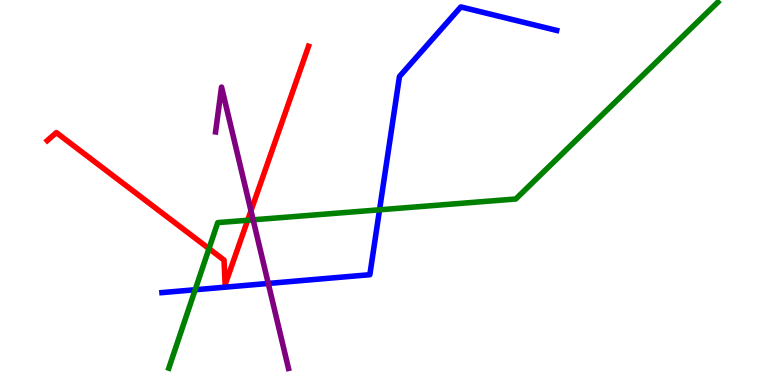[{'lines': ['blue', 'red'], 'intersections': []}, {'lines': ['green', 'red'], 'intersections': [{'x': 2.7, 'y': 3.54}, {'x': 3.2, 'y': 4.28}]}, {'lines': ['purple', 'red'], 'intersections': [{'x': 3.24, 'y': 4.53}]}, {'lines': ['blue', 'green'], 'intersections': [{'x': 2.52, 'y': 2.47}, {'x': 4.9, 'y': 4.55}]}, {'lines': ['blue', 'purple'], 'intersections': [{'x': 3.46, 'y': 2.64}]}, {'lines': ['green', 'purple'], 'intersections': [{'x': 3.27, 'y': 4.29}]}]